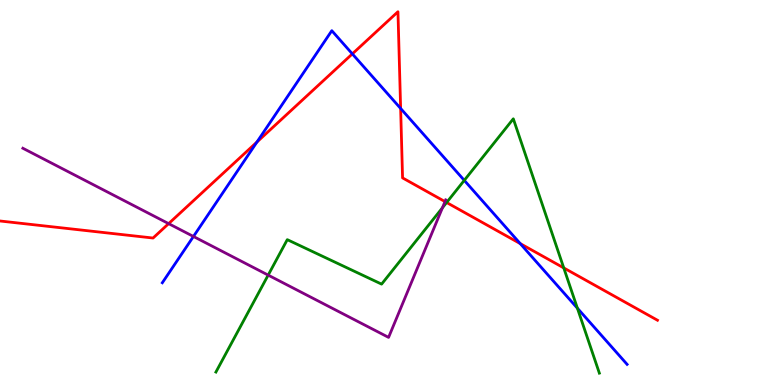[{'lines': ['blue', 'red'], 'intersections': [{'x': 3.32, 'y': 6.31}, {'x': 4.55, 'y': 8.6}, {'x': 5.17, 'y': 7.18}, {'x': 6.71, 'y': 3.67}]}, {'lines': ['green', 'red'], 'intersections': [{'x': 5.76, 'y': 4.74}, {'x': 7.27, 'y': 3.04}]}, {'lines': ['purple', 'red'], 'intersections': [{'x': 2.18, 'y': 4.19}, {'x': 5.74, 'y': 4.76}]}, {'lines': ['blue', 'green'], 'intersections': [{'x': 5.99, 'y': 5.32}, {'x': 7.45, 'y': 2.0}]}, {'lines': ['blue', 'purple'], 'intersections': [{'x': 2.5, 'y': 3.86}]}, {'lines': ['green', 'purple'], 'intersections': [{'x': 3.46, 'y': 2.85}, {'x': 5.71, 'y': 4.6}]}]